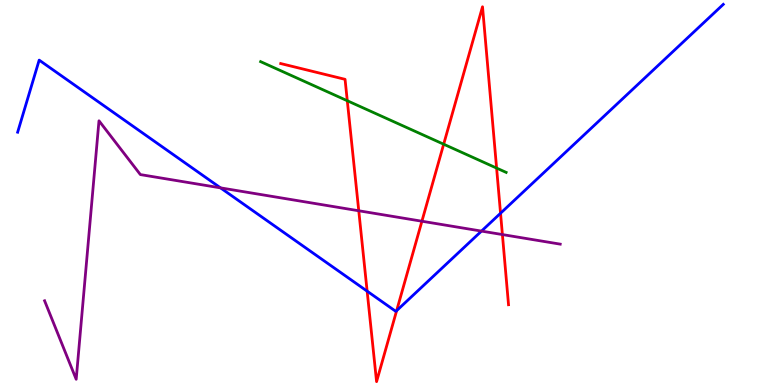[{'lines': ['blue', 'red'], 'intersections': [{'x': 4.74, 'y': 2.44}, {'x': 5.12, 'y': 1.93}, {'x': 6.46, 'y': 4.46}]}, {'lines': ['green', 'red'], 'intersections': [{'x': 4.48, 'y': 7.38}, {'x': 5.72, 'y': 6.25}, {'x': 6.41, 'y': 5.63}]}, {'lines': ['purple', 'red'], 'intersections': [{'x': 4.63, 'y': 4.53}, {'x': 5.44, 'y': 4.25}, {'x': 6.48, 'y': 3.91}]}, {'lines': ['blue', 'green'], 'intersections': []}, {'lines': ['blue', 'purple'], 'intersections': [{'x': 2.85, 'y': 5.12}, {'x': 6.21, 'y': 4.0}]}, {'lines': ['green', 'purple'], 'intersections': []}]